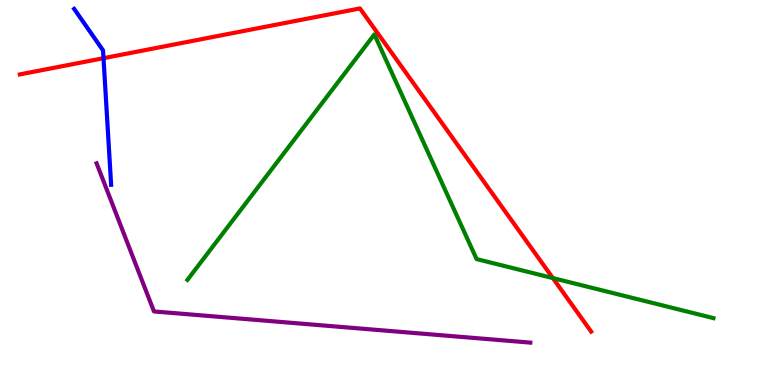[{'lines': ['blue', 'red'], 'intersections': [{'x': 1.34, 'y': 8.49}]}, {'lines': ['green', 'red'], 'intersections': [{'x': 7.13, 'y': 2.78}]}, {'lines': ['purple', 'red'], 'intersections': []}, {'lines': ['blue', 'green'], 'intersections': []}, {'lines': ['blue', 'purple'], 'intersections': []}, {'lines': ['green', 'purple'], 'intersections': []}]